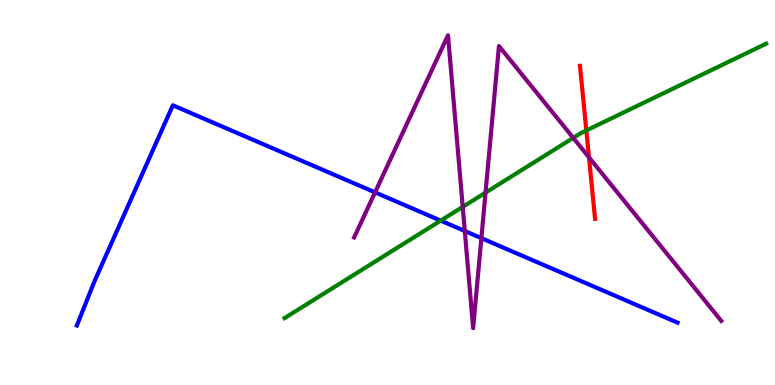[{'lines': ['blue', 'red'], 'intersections': []}, {'lines': ['green', 'red'], 'intersections': [{'x': 7.57, 'y': 6.61}]}, {'lines': ['purple', 'red'], 'intersections': [{'x': 7.6, 'y': 5.91}]}, {'lines': ['blue', 'green'], 'intersections': [{'x': 5.69, 'y': 4.27}]}, {'lines': ['blue', 'purple'], 'intersections': [{'x': 4.84, 'y': 5.0}, {'x': 6.0, 'y': 4.0}, {'x': 6.21, 'y': 3.81}]}, {'lines': ['green', 'purple'], 'intersections': [{'x': 5.97, 'y': 4.63}, {'x': 6.27, 'y': 5.0}, {'x': 7.4, 'y': 6.42}]}]